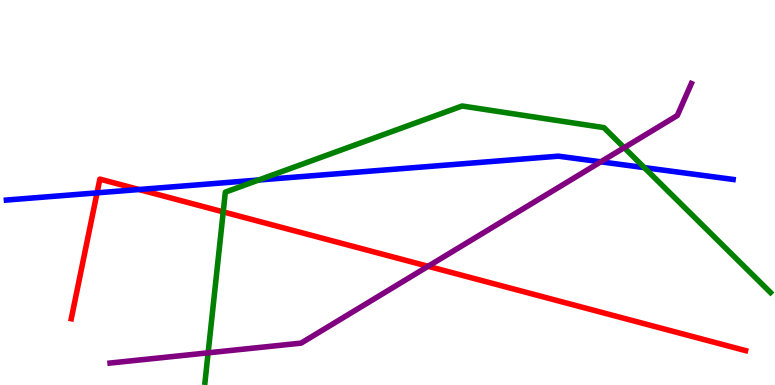[{'lines': ['blue', 'red'], 'intersections': [{'x': 1.25, 'y': 4.99}, {'x': 1.79, 'y': 5.08}]}, {'lines': ['green', 'red'], 'intersections': [{'x': 2.88, 'y': 4.5}]}, {'lines': ['purple', 'red'], 'intersections': [{'x': 5.52, 'y': 3.08}]}, {'lines': ['blue', 'green'], 'intersections': [{'x': 3.34, 'y': 5.32}, {'x': 8.31, 'y': 5.65}]}, {'lines': ['blue', 'purple'], 'intersections': [{'x': 7.75, 'y': 5.8}]}, {'lines': ['green', 'purple'], 'intersections': [{'x': 2.69, 'y': 0.836}, {'x': 8.05, 'y': 6.16}]}]